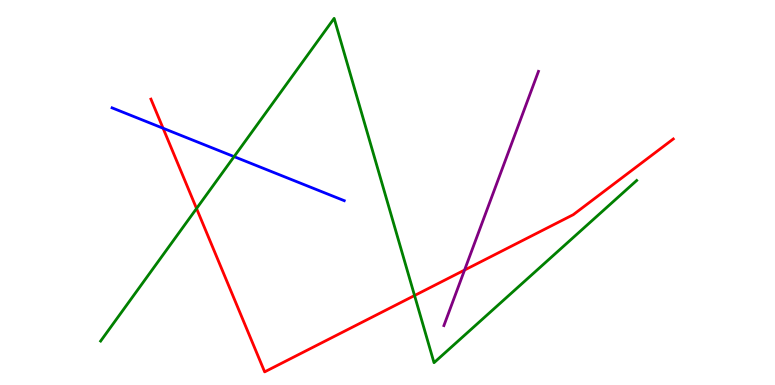[{'lines': ['blue', 'red'], 'intersections': [{'x': 2.1, 'y': 6.67}]}, {'lines': ['green', 'red'], 'intersections': [{'x': 2.54, 'y': 4.58}, {'x': 5.35, 'y': 2.32}]}, {'lines': ['purple', 'red'], 'intersections': [{'x': 5.99, 'y': 2.99}]}, {'lines': ['blue', 'green'], 'intersections': [{'x': 3.02, 'y': 5.93}]}, {'lines': ['blue', 'purple'], 'intersections': []}, {'lines': ['green', 'purple'], 'intersections': []}]